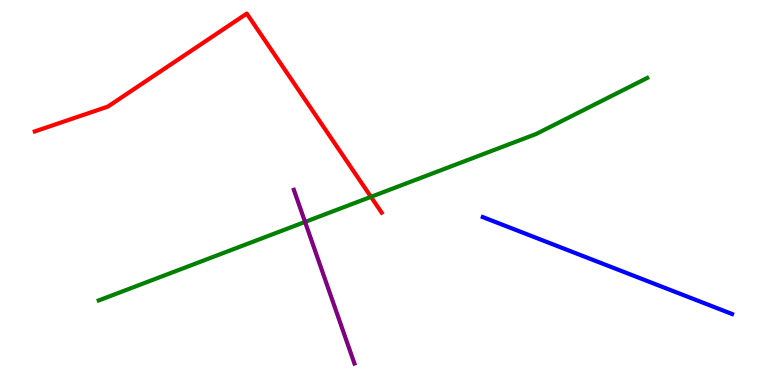[{'lines': ['blue', 'red'], 'intersections': []}, {'lines': ['green', 'red'], 'intersections': [{'x': 4.79, 'y': 4.89}]}, {'lines': ['purple', 'red'], 'intersections': []}, {'lines': ['blue', 'green'], 'intersections': []}, {'lines': ['blue', 'purple'], 'intersections': []}, {'lines': ['green', 'purple'], 'intersections': [{'x': 3.94, 'y': 4.24}]}]